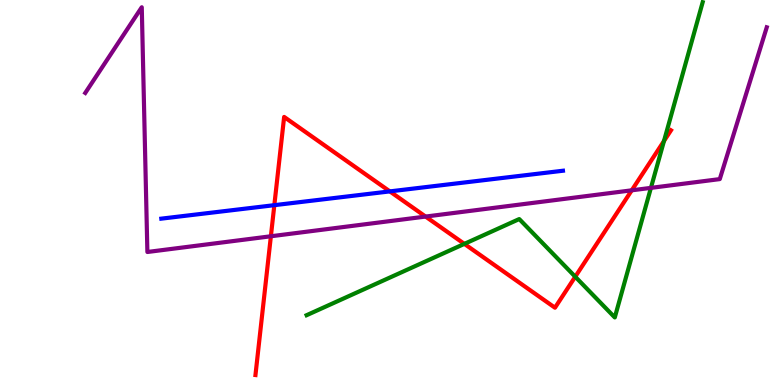[{'lines': ['blue', 'red'], 'intersections': [{'x': 3.54, 'y': 4.67}, {'x': 5.03, 'y': 5.03}]}, {'lines': ['green', 'red'], 'intersections': [{'x': 5.99, 'y': 3.67}, {'x': 7.42, 'y': 2.81}, {'x': 8.57, 'y': 6.34}]}, {'lines': ['purple', 'red'], 'intersections': [{'x': 3.5, 'y': 3.86}, {'x': 5.49, 'y': 4.37}, {'x': 8.15, 'y': 5.06}]}, {'lines': ['blue', 'green'], 'intersections': []}, {'lines': ['blue', 'purple'], 'intersections': []}, {'lines': ['green', 'purple'], 'intersections': [{'x': 8.4, 'y': 5.12}]}]